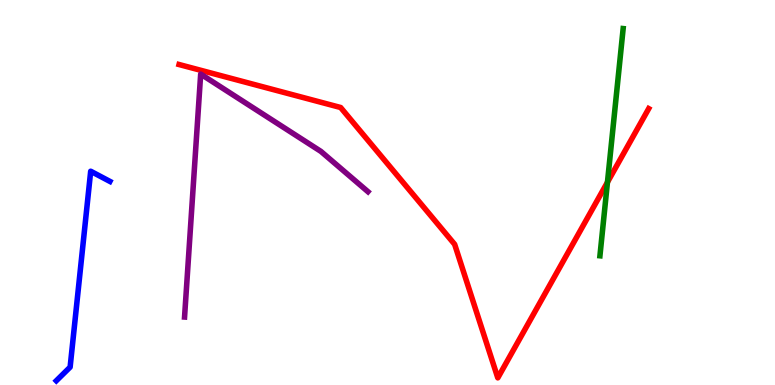[{'lines': ['blue', 'red'], 'intersections': []}, {'lines': ['green', 'red'], 'intersections': [{'x': 7.84, 'y': 5.27}]}, {'lines': ['purple', 'red'], 'intersections': []}, {'lines': ['blue', 'green'], 'intersections': []}, {'lines': ['blue', 'purple'], 'intersections': []}, {'lines': ['green', 'purple'], 'intersections': []}]